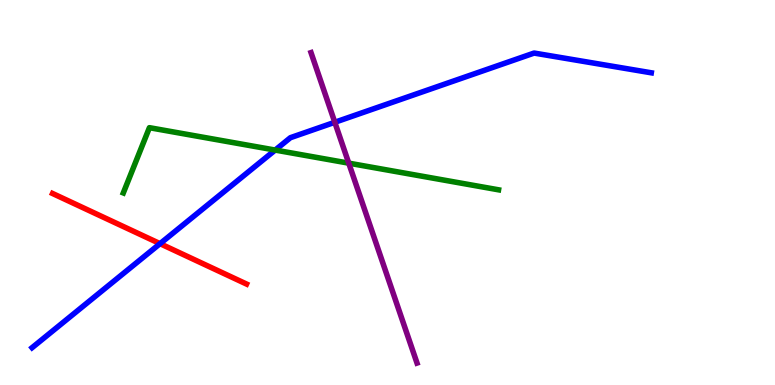[{'lines': ['blue', 'red'], 'intersections': [{'x': 2.07, 'y': 3.67}]}, {'lines': ['green', 'red'], 'intersections': []}, {'lines': ['purple', 'red'], 'intersections': []}, {'lines': ['blue', 'green'], 'intersections': [{'x': 3.55, 'y': 6.1}]}, {'lines': ['blue', 'purple'], 'intersections': [{'x': 4.32, 'y': 6.82}]}, {'lines': ['green', 'purple'], 'intersections': [{'x': 4.5, 'y': 5.76}]}]